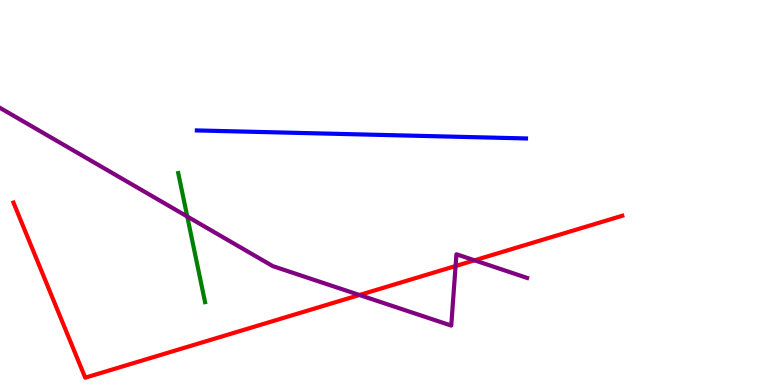[{'lines': ['blue', 'red'], 'intersections': []}, {'lines': ['green', 'red'], 'intersections': []}, {'lines': ['purple', 'red'], 'intersections': [{'x': 4.64, 'y': 2.34}, {'x': 5.88, 'y': 3.09}, {'x': 6.12, 'y': 3.24}]}, {'lines': ['blue', 'green'], 'intersections': []}, {'lines': ['blue', 'purple'], 'intersections': []}, {'lines': ['green', 'purple'], 'intersections': [{'x': 2.42, 'y': 4.38}]}]